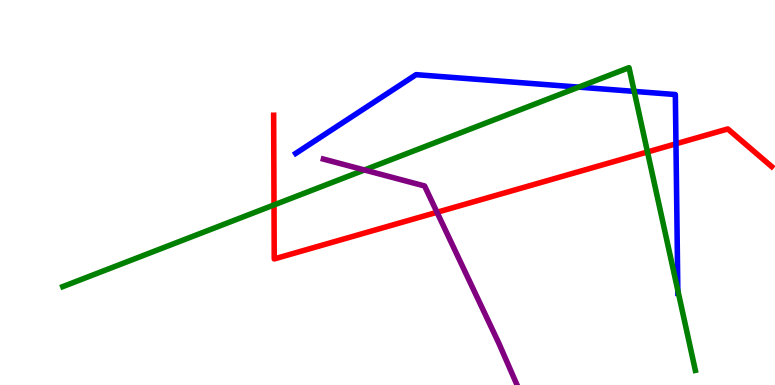[{'lines': ['blue', 'red'], 'intersections': [{'x': 8.72, 'y': 6.26}]}, {'lines': ['green', 'red'], 'intersections': [{'x': 3.54, 'y': 4.68}, {'x': 8.35, 'y': 6.05}]}, {'lines': ['purple', 'red'], 'intersections': [{'x': 5.64, 'y': 4.49}]}, {'lines': ['blue', 'green'], 'intersections': [{'x': 7.47, 'y': 7.74}, {'x': 8.18, 'y': 7.63}, {'x': 8.75, 'y': 2.46}]}, {'lines': ['blue', 'purple'], 'intersections': []}, {'lines': ['green', 'purple'], 'intersections': [{'x': 4.7, 'y': 5.58}]}]